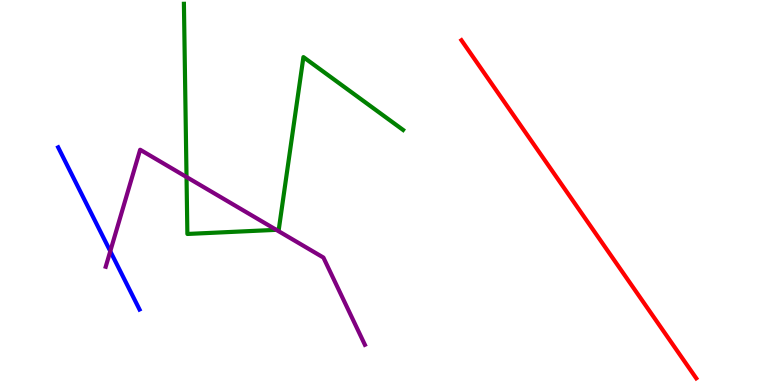[{'lines': ['blue', 'red'], 'intersections': []}, {'lines': ['green', 'red'], 'intersections': []}, {'lines': ['purple', 'red'], 'intersections': []}, {'lines': ['blue', 'green'], 'intersections': []}, {'lines': ['blue', 'purple'], 'intersections': [{'x': 1.42, 'y': 3.47}]}, {'lines': ['green', 'purple'], 'intersections': [{'x': 2.41, 'y': 5.4}, {'x': 3.57, 'y': 4.03}]}]